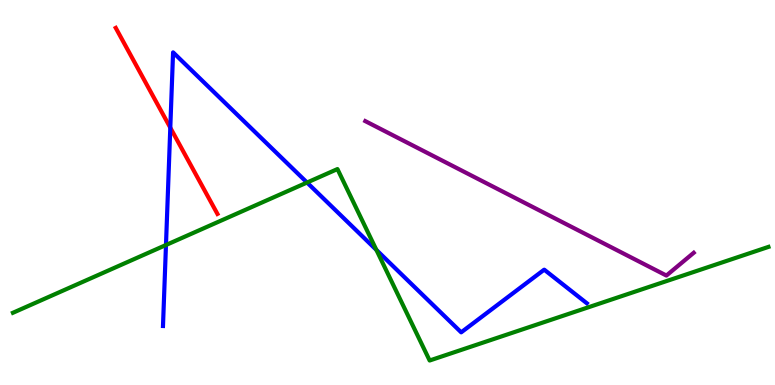[{'lines': ['blue', 'red'], 'intersections': [{'x': 2.2, 'y': 6.68}]}, {'lines': ['green', 'red'], 'intersections': []}, {'lines': ['purple', 'red'], 'intersections': []}, {'lines': ['blue', 'green'], 'intersections': [{'x': 2.14, 'y': 3.64}, {'x': 3.96, 'y': 5.26}, {'x': 4.86, 'y': 3.51}]}, {'lines': ['blue', 'purple'], 'intersections': []}, {'lines': ['green', 'purple'], 'intersections': []}]